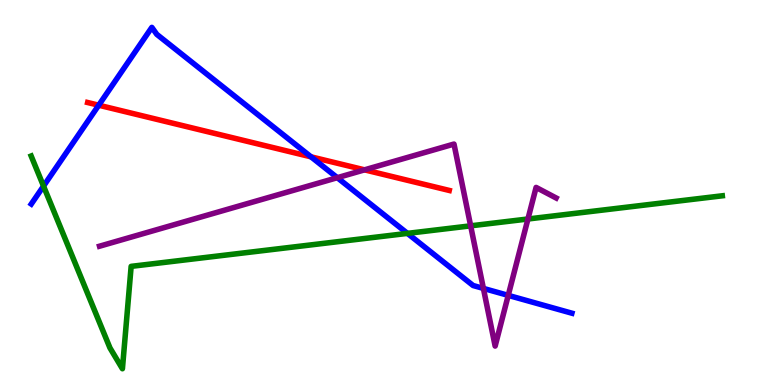[{'lines': ['blue', 'red'], 'intersections': [{'x': 1.27, 'y': 7.27}, {'x': 4.01, 'y': 5.93}]}, {'lines': ['green', 'red'], 'intersections': []}, {'lines': ['purple', 'red'], 'intersections': [{'x': 4.7, 'y': 5.59}]}, {'lines': ['blue', 'green'], 'intersections': [{'x': 0.562, 'y': 5.17}, {'x': 5.26, 'y': 3.94}]}, {'lines': ['blue', 'purple'], 'intersections': [{'x': 4.35, 'y': 5.38}, {'x': 6.24, 'y': 2.51}, {'x': 6.56, 'y': 2.33}]}, {'lines': ['green', 'purple'], 'intersections': [{'x': 6.07, 'y': 4.13}, {'x': 6.81, 'y': 4.31}]}]